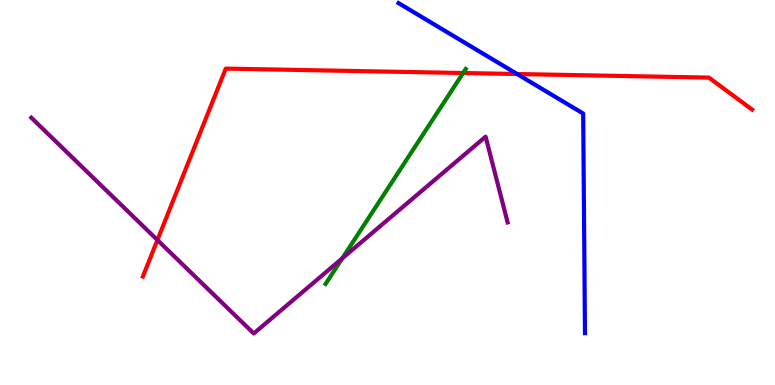[{'lines': ['blue', 'red'], 'intersections': [{'x': 6.67, 'y': 8.08}]}, {'lines': ['green', 'red'], 'intersections': [{'x': 5.98, 'y': 8.1}]}, {'lines': ['purple', 'red'], 'intersections': [{'x': 2.03, 'y': 3.77}]}, {'lines': ['blue', 'green'], 'intersections': []}, {'lines': ['blue', 'purple'], 'intersections': []}, {'lines': ['green', 'purple'], 'intersections': [{'x': 4.42, 'y': 3.29}]}]